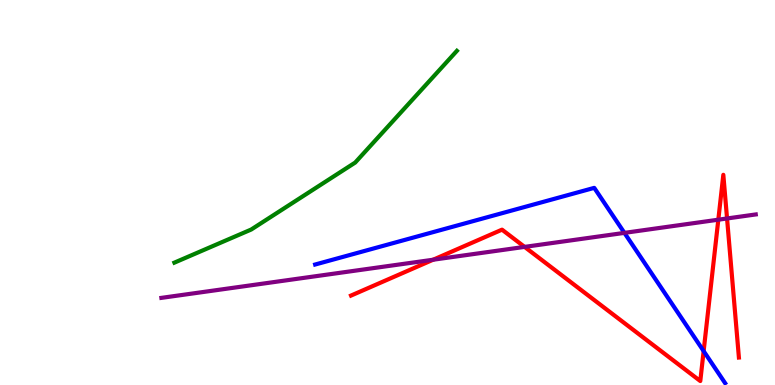[{'lines': ['blue', 'red'], 'intersections': [{'x': 9.08, 'y': 0.881}]}, {'lines': ['green', 'red'], 'intersections': []}, {'lines': ['purple', 'red'], 'intersections': [{'x': 5.59, 'y': 3.25}, {'x': 6.77, 'y': 3.59}, {'x': 9.27, 'y': 4.29}, {'x': 9.38, 'y': 4.33}]}, {'lines': ['blue', 'green'], 'intersections': []}, {'lines': ['blue', 'purple'], 'intersections': [{'x': 8.06, 'y': 3.95}]}, {'lines': ['green', 'purple'], 'intersections': []}]